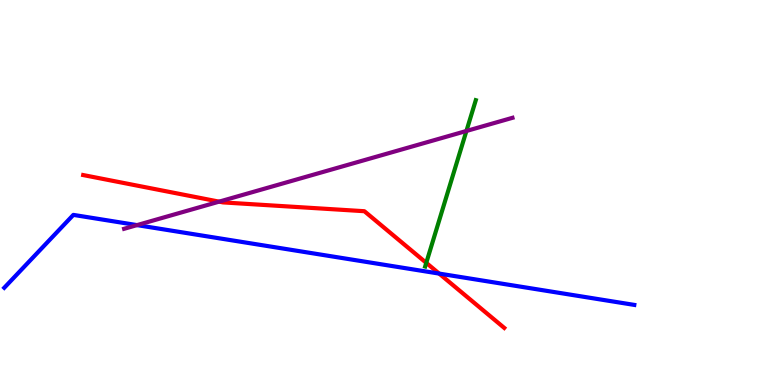[{'lines': ['blue', 'red'], 'intersections': [{'x': 5.67, 'y': 2.89}]}, {'lines': ['green', 'red'], 'intersections': [{'x': 5.5, 'y': 3.17}]}, {'lines': ['purple', 'red'], 'intersections': [{'x': 2.83, 'y': 4.76}]}, {'lines': ['blue', 'green'], 'intersections': []}, {'lines': ['blue', 'purple'], 'intersections': [{'x': 1.77, 'y': 4.15}]}, {'lines': ['green', 'purple'], 'intersections': [{'x': 6.02, 'y': 6.6}]}]